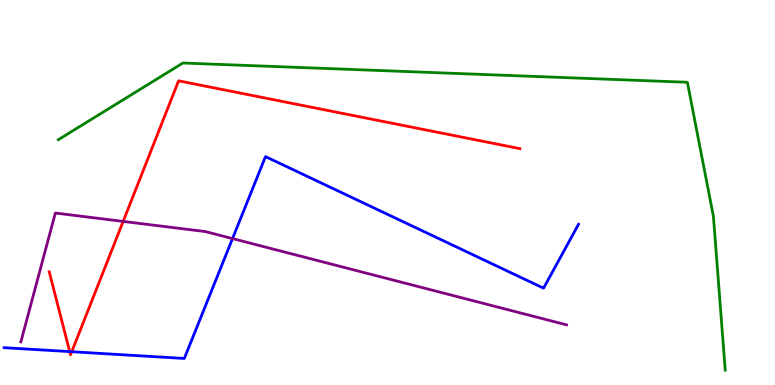[{'lines': ['blue', 'red'], 'intersections': [{'x': 0.899, 'y': 0.867}, {'x': 0.926, 'y': 0.864}]}, {'lines': ['green', 'red'], 'intersections': []}, {'lines': ['purple', 'red'], 'intersections': [{'x': 1.59, 'y': 4.25}]}, {'lines': ['blue', 'green'], 'intersections': []}, {'lines': ['blue', 'purple'], 'intersections': [{'x': 3.0, 'y': 3.8}]}, {'lines': ['green', 'purple'], 'intersections': []}]